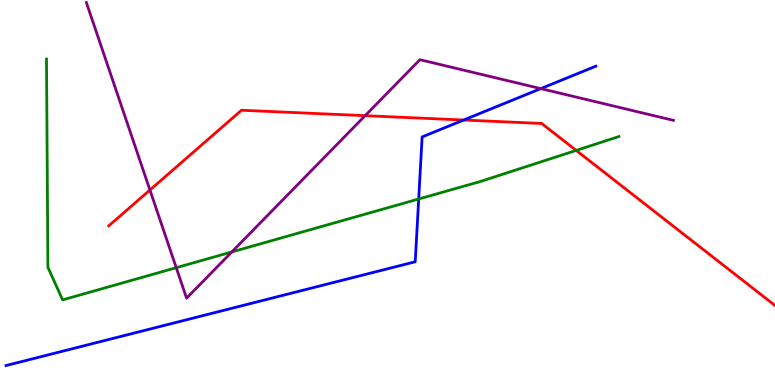[{'lines': ['blue', 'red'], 'intersections': [{'x': 5.98, 'y': 6.88}]}, {'lines': ['green', 'red'], 'intersections': [{'x': 7.43, 'y': 6.09}]}, {'lines': ['purple', 'red'], 'intersections': [{'x': 1.93, 'y': 5.06}, {'x': 4.71, 'y': 7.0}]}, {'lines': ['blue', 'green'], 'intersections': [{'x': 5.4, 'y': 4.83}]}, {'lines': ['blue', 'purple'], 'intersections': [{'x': 6.98, 'y': 7.7}]}, {'lines': ['green', 'purple'], 'intersections': [{'x': 2.27, 'y': 3.05}, {'x': 2.99, 'y': 3.46}]}]